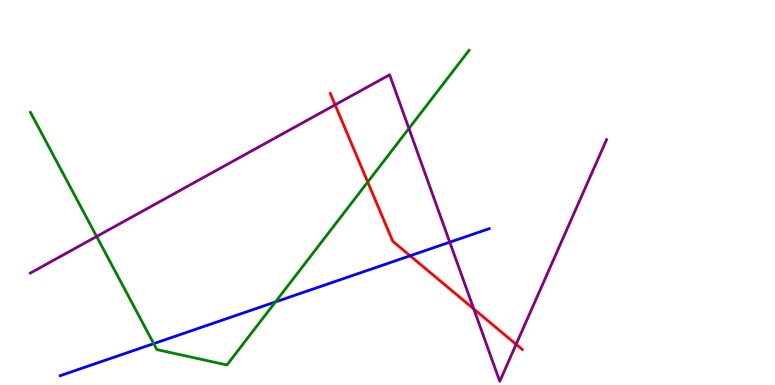[{'lines': ['blue', 'red'], 'intersections': [{'x': 5.29, 'y': 3.36}]}, {'lines': ['green', 'red'], 'intersections': [{'x': 4.74, 'y': 5.27}]}, {'lines': ['purple', 'red'], 'intersections': [{'x': 4.32, 'y': 7.28}, {'x': 6.11, 'y': 1.98}, {'x': 6.66, 'y': 1.06}]}, {'lines': ['blue', 'green'], 'intersections': [{'x': 1.98, 'y': 1.07}, {'x': 3.55, 'y': 2.16}]}, {'lines': ['blue', 'purple'], 'intersections': [{'x': 5.8, 'y': 3.71}]}, {'lines': ['green', 'purple'], 'intersections': [{'x': 1.25, 'y': 3.86}, {'x': 5.28, 'y': 6.66}]}]